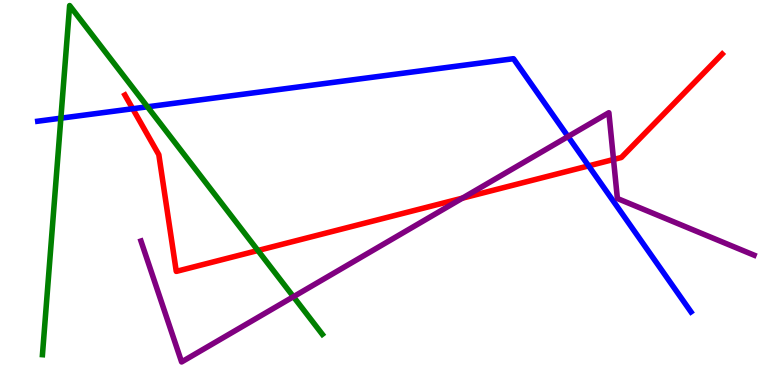[{'lines': ['blue', 'red'], 'intersections': [{'x': 1.71, 'y': 7.18}, {'x': 7.59, 'y': 5.69}]}, {'lines': ['green', 'red'], 'intersections': [{'x': 3.33, 'y': 3.49}]}, {'lines': ['purple', 'red'], 'intersections': [{'x': 5.97, 'y': 4.85}, {'x': 7.92, 'y': 5.86}]}, {'lines': ['blue', 'green'], 'intersections': [{'x': 0.785, 'y': 6.93}, {'x': 1.9, 'y': 7.23}]}, {'lines': ['blue', 'purple'], 'intersections': [{'x': 7.33, 'y': 6.45}]}, {'lines': ['green', 'purple'], 'intersections': [{'x': 3.79, 'y': 2.29}]}]